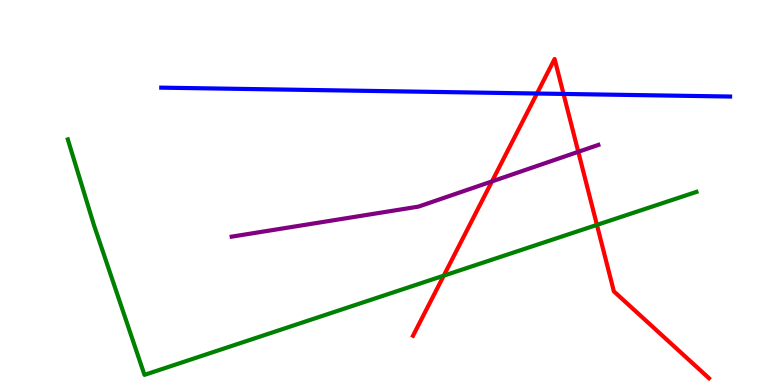[{'lines': ['blue', 'red'], 'intersections': [{'x': 6.93, 'y': 7.57}, {'x': 7.27, 'y': 7.56}]}, {'lines': ['green', 'red'], 'intersections': [{'x': 5.73, 'y': 2.84}, {'x': 7.7, 'y': 4.16}]}, {'lines': ['purple', 'red'], 'intersections': [{'x': 6.35, 'y': 5.29}, {'x': 7.46, 'y': 6.06}]}, {'lines': ['blue', 'green'], 'intersections': []}, {'lines': ['blue', 'purple'], 'intersections': []}, {'lines': ['green', 'purple'], 'intersections': []}]